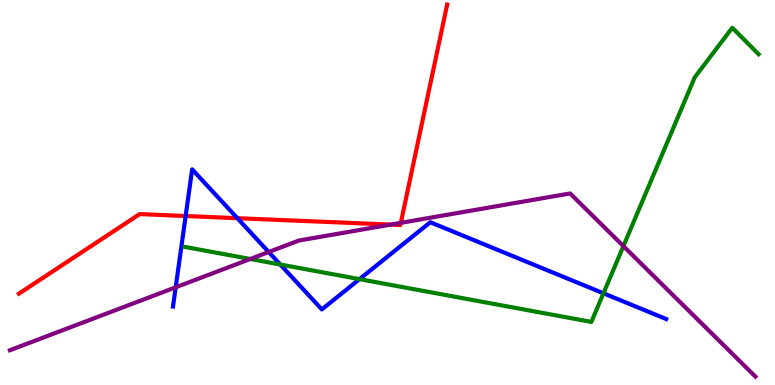[{'lines': ['blue', 'red'], 'intersections': [{'x': 2.4, 'y': 4.39}, {'x': 3.06, 'y': 4.33}]}, {'lines': ['green', 'red'], 'intersections': []}, {'lines': ['purple', 'red'], 'intersections': [{'x': 5.04, 'y': 4.17}, {'x': 5.17, 'y': 4.21}]}, {'lines': ['blue', 'green'], 'intersections': [{'x': 3.62, 'y': 3.13}, {'x': 4.64, 'y': 2.75}, {'x': 7.79, 'y': 2.38}]}, {'lines': ['blue', 'purple'], 'intersections': [{'x': 2.27, 'y': 2.54}, {'x': 3.47, 'y': 3.45}]}, {'lines': ['green', 'purple'], 'intersections': [{'x': 3.23, 'y': 3.27}, {'x': 8.04, 'y': 3.61}]}]